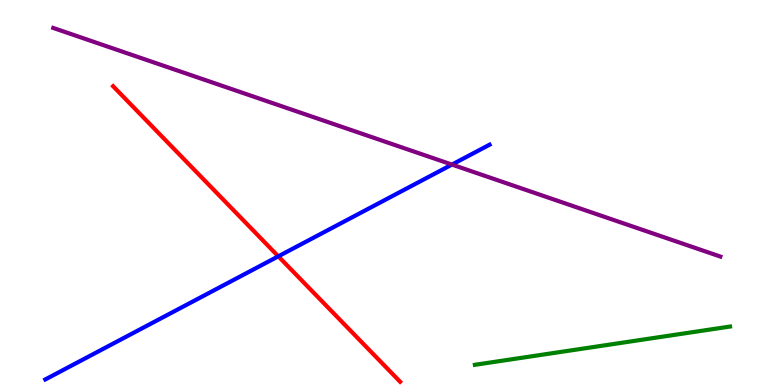[{'lines': ['blue', 'red'], 'intersections': [{'x': 3.59, 'y': 3.34}]}, {'lines': ['green', 'red'], 'intersections': []}, {'lines': ['purple', 'red'], 'intersections': []}, {'lines': ['blue', 'green'], 'intersections': []}, {'lines': ['blue', 'purple'], 'intersections': [{'x': 5.83, 'y': 5.73}]}, {'lines': ['green', 'purple'], 'intersections': []}]